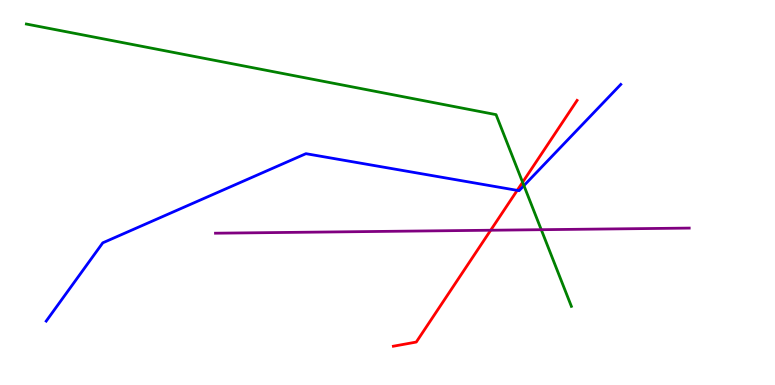[{'lines': ['blue', 'red'], 'intersections': [{'x': 6.67, 'y': 5.06}]}, {'lines': ['green', 'red'], 'intersections': [{'x': 6.74, 'y': 5.27}]}, {'lines': ['purple', 'red'], 'intersections': [{'x': 6.33, 'y': 4.02}]}, {'lines': ['blue', 'green'], 'intersections': [{'x': 6.76, 'y': 5.18}]}, {'lines': ['blue', 'purple'], 'intersections': []}, {'lines': ['green', 'purple'], 'intersections': [{'x': 6.98, 'y': 4.03}]}]